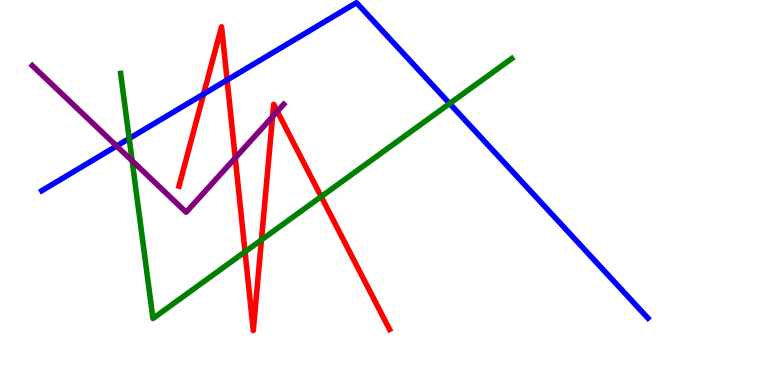[{'lines': ['blue', 'red'], 'intersections': [{'x': 2.63, 'y': 7.56}, {'x': 2.93, 'y': 7.92}]}, {'lines': ['green', 'red'], 'intersections': [{'x': 3.16, 'y': 3.46}, {'x': 3.37, 'y': 3.77}, {'x': 4.14, 'y': 4.89}]}, {'lines': ['purple', 'red'], 'intersections': [{'x': 3.04, 'y': 5.9}, {'x': 3.52, 'y': 6.97}, {'x': 3.58, 'y': 7.11}]}, {'lines': ['blue', 'green'], 'intersections': [{'x': 1.67, 'y': 6.4}, {'x': 5.8, 'y': 7.31}]}, {'lines': ['blue', 'purple'], 'intersections': [{'x': 1.5, 'y': 6.21}]}, {'lines': ['green', 'purple'], 'intersections': [{'x': 1.71, 'y': 5.82}]}]